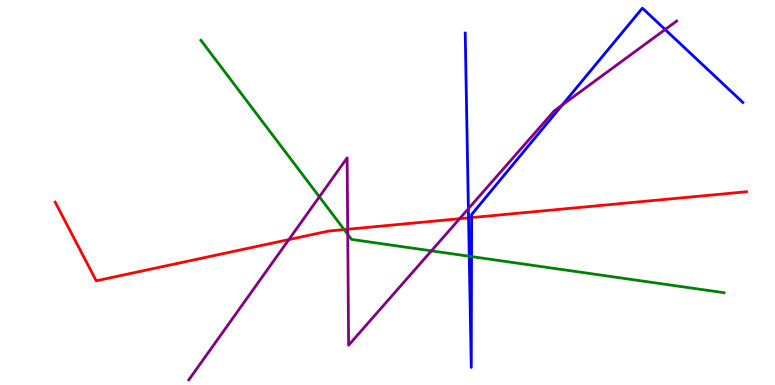[{'lines': ['blue', 'red'], 'intersections': [{'x': 6.05, 'y': 4.34}, {'x': 6.09, 'y': 4.35}]}, {'lines': ['green', 'red'], 'intersections': [{'x': 4.44, 'y': 4.04}]}, {'lines': ['purple', 'red'], 'intersections': [{'x': 3.73, 'y': 3.78}, {'x': 4.49, 'y': 4.05}, {'x': 5.93, 'y': 4.32}]}, {'lines': ['blue', 'green'], 'intersections': [{'x': 6.05, 'y': 3.34}, {'x': 6.08, 'y': 3.34}]}, {'lines': ['blue', 'purple'], 'intersections': [{'x': 6.04, 'y': 4.58}, {'x': 7.25, 'y': 7.27}, {'x': 8.58, 'y': 9.23}]}, {'lines': ['green', 'purple'], 'intersections': [{'x': 4.12, 'y': 4.89}, {'x': 4.49, 'y': 3.91}, {'x': 5.57, 'y': 3.48}]}]